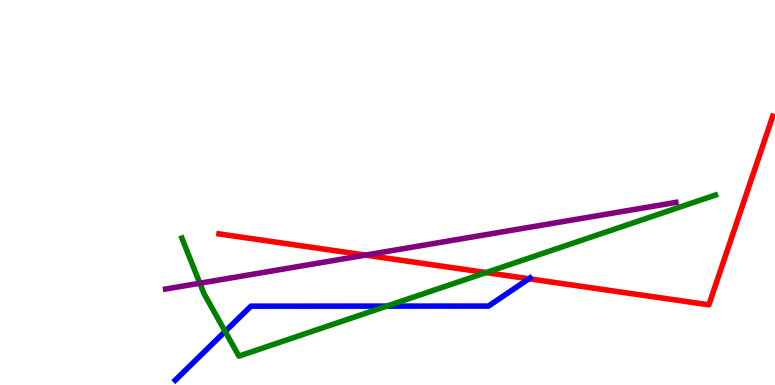[{'lines': ['blue', 'red'], 'intersections': [{'x': 6.82, 'y': 2.76}]}, {'lines': ['green', 'red'], 'intersections': [{'x': 6.27, 'y': 2.92}]}, {'lines': ['purple', 'red'], 'intersections': [{'x': 4.72, 'y': 3.37}]}, {'lines': ['blue', 'green'], 'intersections': [{'x': 2.9, 'y': 1.39}, {'x': 4.99, 'y': 2.05}]}, {'lines': ['blue', 'purple'], 'intersections': []}, {'lines': ['green', 'purple'], 'intersections': [{'x': 2.58, 'y': 2.64}]}]